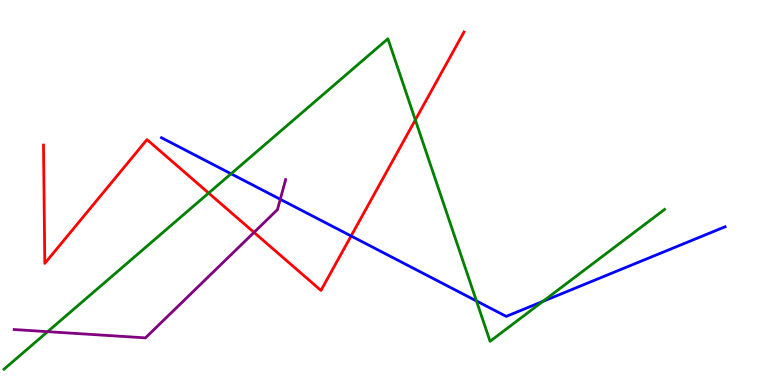[{'lines': ['blue', 'red'], 'intersections': [{'x': 4.53, 'y': 3.87}]}, {'lines': ['green', 'red'], 'intersections': [{'x': 2.69, 'y': 4.99}, {'x': 5.36, 'y': 6.88}]}, {'lines': ['purple', 'red'], 'intersections': [{'x': 3.28, 'y': 3.96}]}, {'lines': ['blue', 'green'], 'intersections': [{'x': 2.98, 'y': 5.49}, {'x': 6.15, 'y': 2.18}, {'x': 7.0, 'y': 2.17}]}, {'lines': ['blue', 'purple'], 'intersections': [{'x': 3.62, 'y': 4.82}]}, {'lines': ['green', 'purple'], 'intersections': [{'x': 0.615, 'y': 1.39}]}]